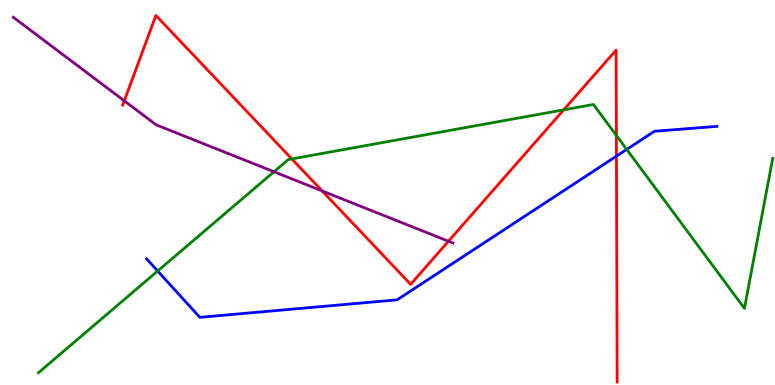[{'lines': ['blue', 'red'], 'intersections': [{'x': 7.95, 'y': 5.94}]}, {'lines': ['green', 'red'], 'intersections': [{'x': 3.77, 'y': 5.87}, {'x': 7.27, 'y': 7.15}, {'x': 7.95, 'y': 6.48}]}, {'lines': ['purple', 'red'], 'intersections': [{'x': 1.6, 'y': 7.38}, {'x': 4.16, 'y': 5.04}, {'x': 5.79, 'y': 3.73}]}, {'lines': ['blue', 'green'], 'intersections': [{'x': 2.03, 'y': 2.96}, {'x': 8.09, 'y': 6.12}]}, {'lines': ['blue', 'purple'], 'intersections': []}, {'lines': ['green', 'purple'], 'intersections': [{'x': 3.54, 'y': 5.54}]}]